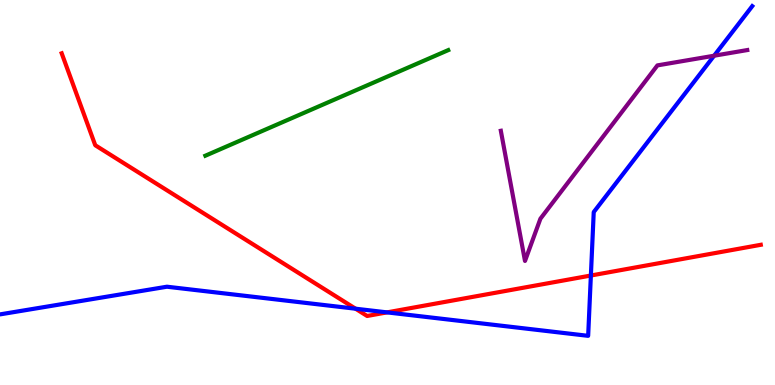[{'lines': ['blue', 'red'], 'intersections': [{'x': 4.59, 'y': 1.98}, {'x': 4.99, 'y': 1.89}, {'x': 7.62, 'y': 2.84}]}, {'lines': ['green', 'red'], 'intersections': []}, {'lines': ['purple', 'red'], 'intersections': []}, {'lines': ['blue', 'green'], 'intersections': []}, {'lines': ['blue', 'purple'], 'intersections': [{'x': 9.21, 'y': 8.55}]}, {'lines': ['green', 'purple'], 'intersections': []}]